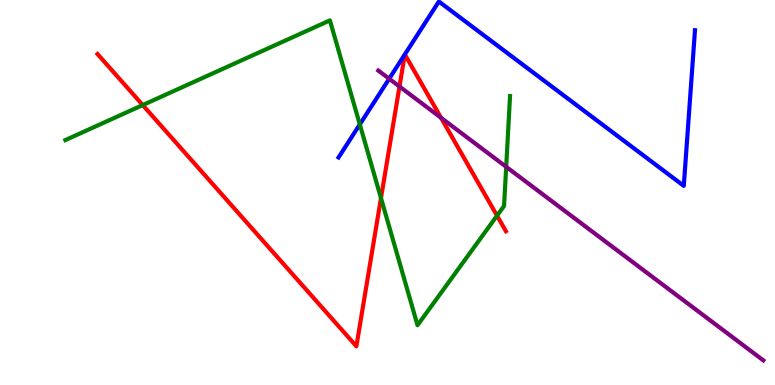[{'lines': ['blue', 'red'], 'intersections': [{'x': 5.22, 'y': 8.58}, {'x': 5.22, 'y': 8.59}]}, {'lines': ['green', 'red'], 'intersections': [{'x': 1.84, 'y': 7.27}, {'x': 4.92, 'y': 4.86}, {'x': 6.41, 'y': 4.4}]}, {'lines': ['purple', 'red'], 'intersections': [{'x': 5.15, 'y': 7.75}, {'x': 5.69, 'y': 6.94}]}, {'lines': ['blue', 'green'], 'intersections': [{'x': 4.64, 'y': 6.77}]}, {'lines': ['blue', 'purple'], 'intersections': [{'x': 5.02, 'y': 7.95}]}, {'lines': ['green', 'purple'], 'intersections': [{'x': 6.53, 'y': 5.67}]}]